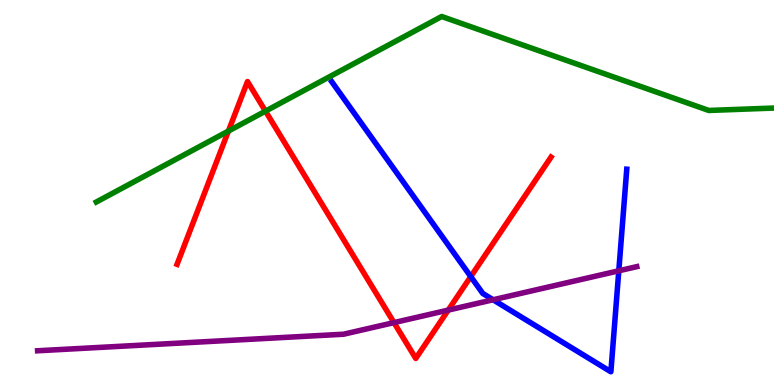[{'lines': ['blue', 'red'], 'intersections': [{'x': 6.07, 'y': 2.82}]}, {'lines': ['green', 'red'], 'intersections': [{'x': 2.95, 'y': 6.6}, {'x': 3.43, 'y': 7.11}]}, {'lines': ['purple', 'red'], 'intersections': [{'x': 5.08, 'y': 1.62}, {'x': 5.78, 'y': 1.95}]}, {'lines': ['blue', 'green'], 'intersections': []}, {'lines': ['blue', 'purple'], 'intersections': [{'x': 6.36, 'y': 2.21}, {'x': 7.98, 'y': 2.97}]}, {'lines': ['green', 'purple'], 'intersections': []}]